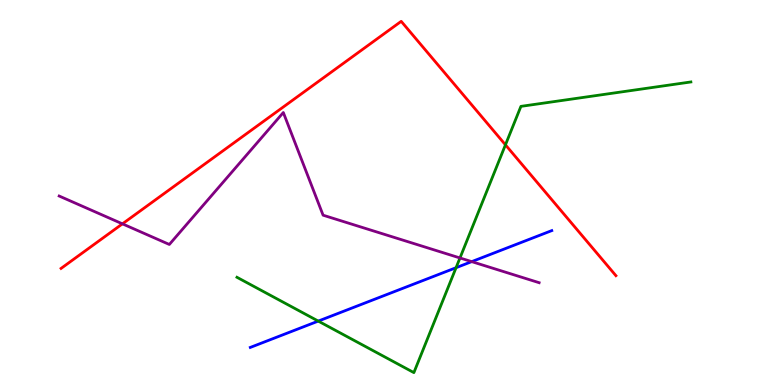[{'lines': ['blue', 'red'], 'intersections': []}, {'lines': ['green', 'red'], 'intersections': [{'x': 6.52, 'y': 6.24}]}, {'lines': ['purple', 'red'], 'intersections': [{'x': 1.58, 'y': 4.19}]}, {'lines': ['blue', 'green'], 'intersections': [{'x': 4.11, 'y': 1.66}, {'x': 5.88, 'y': 3.05}]}, {'lines': ['blue', 'purple'], 'intersections': [{'x': 6.09, 'y': 3.2}]}, {'lines': ['green', 'purple'], 'intersections': [{'x': 5.94, 'y': 3.3}]}]